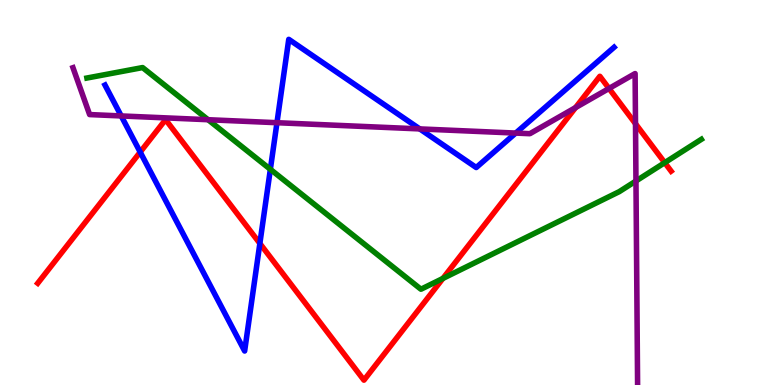[{'lines': ['blue', 'red'], 'intersections': [{'x': 1.81, 'y': 6.05}, {'x': 3.35, 'y': 3.68}]}, {'lines': ['green', 'red'], 'intersections': [{'x': 5.72, 'y': 2.77}, {'x': 8.58, 'y': 5.77}]}, {'lines': ['purple', 'red'], 'intersections': [{'x': 7.43, 'y': 7.21}, {'x': 7.86, 'y': 7.7}, {'x': 8.2, 'y': 6.79}]}, {'lines': ['blue', 'green'], 'intersections': [{'x': 3.49, 'y': 5.6}]}, {'lines': ['blue', 'purple'], 'intersections': [{'x': 1.56, 'y': 6.99}, {'x': 3.57, 'y': 6.81}, {'x': 5.42, 'y': 6.65}, {'x': 6.65, 'y': 6.54}]}, {'lines': ['green', 'purple'], 'intersections': [{'x': 2.68, 'y': 6.89}, {'x': 8.21, 'y': 5.3}]}]